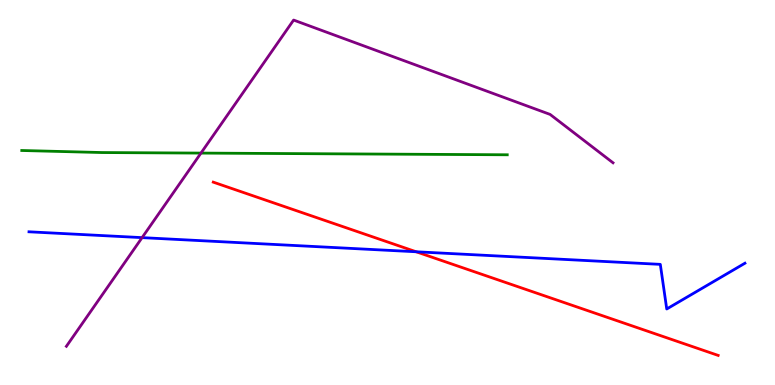[{'lines': ['blue', 'red'], 'intersections': [{'x': 5.37, 'y': 3.46}]}, {'lines': ['green', 'red'], 'intersections': []}, {'lines': ['purple', 'red'], 'intersections': []}, {'lines': ['blue', 'green'], 'intersections': []}, {'lines': ['blue', 'purple'], 'intersections': [{'x': 1.83, 'y': 3.83}]}, {'lines': ['green', 'purple'], 'intersections': [{'x': 2.59, 'y': 6.02}]}]